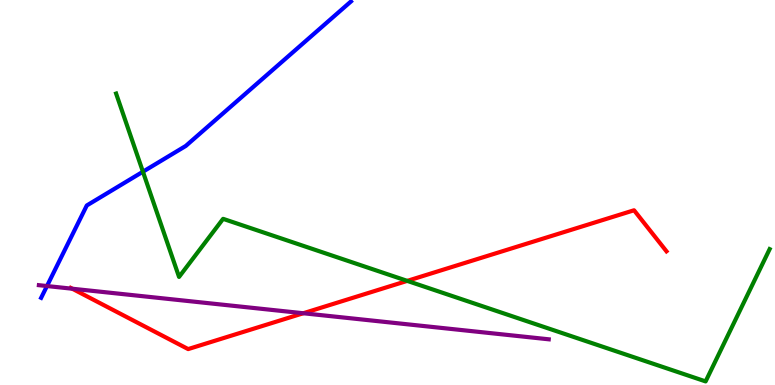[{'lines': ['blue', 'red'], 'intersections': []}, {'lines': ['green', 'red'], 'intersections': [{'x': 5.25, 'y': 2.7}]}, {'lines': ['purple', 'red'], 'intersections': [{'x': 0.933, 'y': 2.5}, {'x': 3.91, 'y': 1.86}]}, {'lines': ['blue', 'green'], 'intersections': [{'x': 1.84, 'y': 5.54}]}, {'lines': ['blue', 'purple'], 'intersections': [{'x': 0.606, 'y': 2.57}]}, {'lines': ['green', 'purple'], 'intersections': []}]